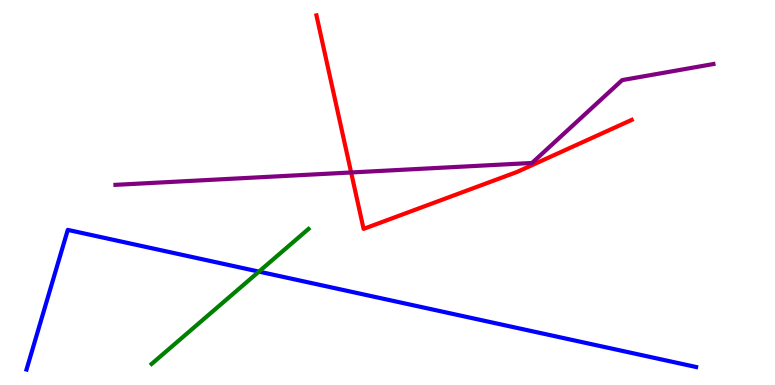[{'lines': ['blue', 'red'], 'intersections': []}, {'lines': ['green', 'red'], 'intersections': []}, {'lines': ['purple', 'red'], 'intersections': [{'x': 4.53, 'y': 5.52}]}, {'lines': ['blue', 'green'], 'intersections': [{'x': 3.34, 'y': 2.95}]}, {'lines': ['blue', 'purple'], 'intersections': []}, {'lines': ['green', 'purple'], 'intersections': []}]